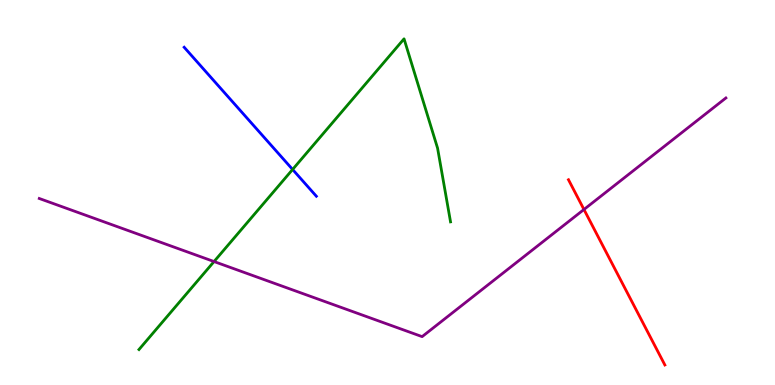[{'lines': ['blue', 'red'], 'intersections': []}, {'lines': ['green', 'red'], 'intersections': []}, {'lines': ['purple', 'red'], 'intersections': [{'x': 7.53, 'y': 4.56}]}, {'lines': ['blue', 'green'], 'intersections': [{'x': 3.78, 'y': 5.6}]}, {'lines': ['blue', 'purple'], 'intersections': []}, {'lines': ['green', 'purple'], 'intersections': [{'x': 2.76, 'y': 3.21}]}]